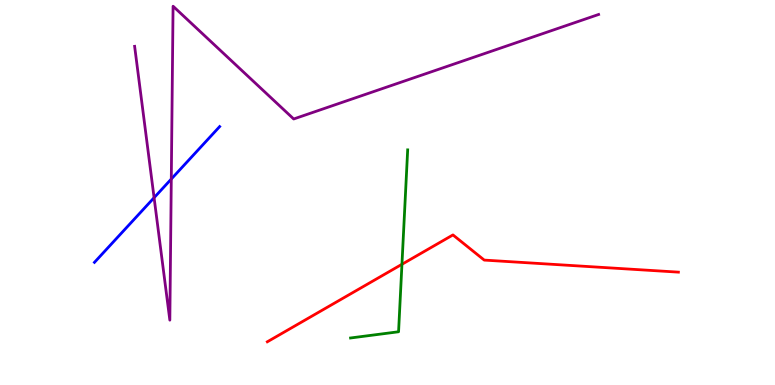[{'lines': ['blue', 'red'], 'intersections': []}, {'lines': ['green', 'red'], 'intersections': [{'x': 5.19, 'y': 3.14}]}, {'lines': ['purple', 'red'], 'intersections': []}, {'lines': ['blue', 'green'], 'intersections': []}, {'lines': ['blue', 'purple'], 'intersections': [{'x': 1.99, 'y': 4.87}, {'x': 2.21, 'y': 5.35}]}, {'lines': ['green', 'purple'], 'intersections': []}]